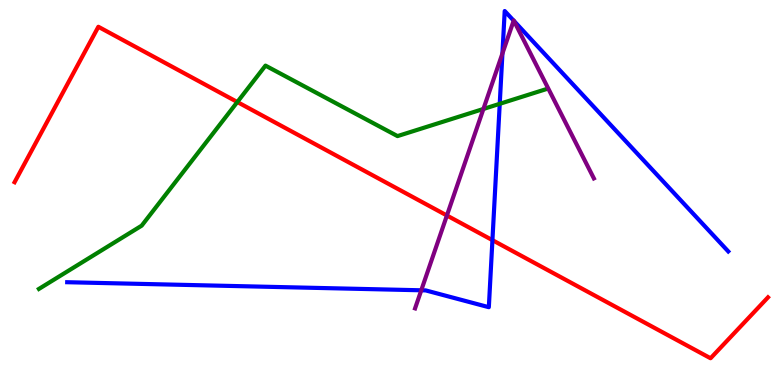[{'lines': ['blue', 'red'], 'intersections': [{'x': 6.35, 'y': 3.76}]}, {'lines': ['green', 'red'], 'intersections': [{'x': 3.06, 'y': 7.35}]}, {'lines': ['purple', 'red'], 'intersections': [{'x': 5.77, 'y': 4.4}]}, {'lines': ['blue', 'green'], 'intersections': [{'x': 6.45, 'y': 7.3}]}, {'lines': ['blue', 'purple'], 'intersections': [{'x': 5.44, 'y': 2.46}, {'x': 6.48, 'y': 8.61}, {'x': 6.63, 'y': 9.46}, {'x': 6.63, 'y': 9.45}]}, {'lines': ['green', 'purple'], 'intersections': [{'x': 6.24, 'y': 7.17}]}]